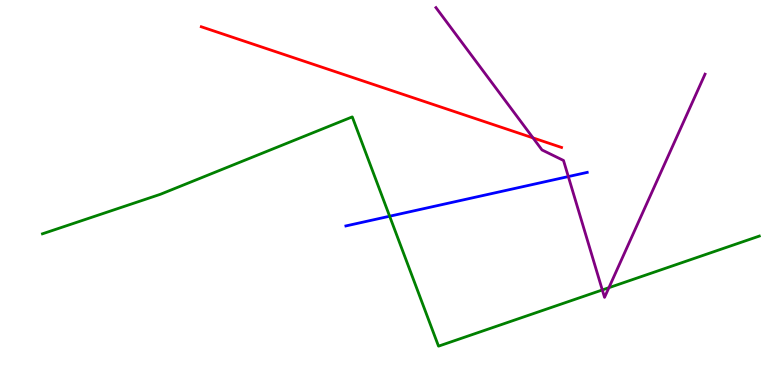[{'lines': ['blue', 'red'], 'intersections': []}, {'lines': ['green', 'red'], 'intersections': []}, {'lines': ['purple', 'red'], 'intersections': [{'x': 6.88, 'y': 6.42}]}, {'lines': ['blue', 'green'], 'intersections': [{'x': 5.03, 'y': 4.38}]}, {'lines': ['blue', 'purple'], 'intersections': [{'x': 7.33, 'y': 5.41}]}, {'lines': ['green', 'purple'], 'intersections': [{'x': 7.77, 'y': 2.47}, {'x': 7.86, 'y': 2.53}]}]